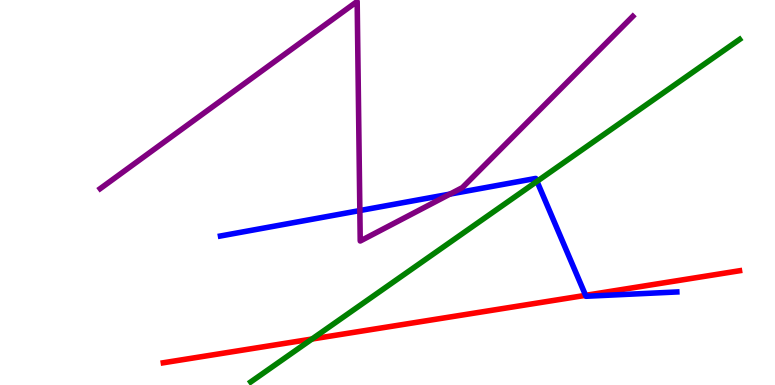[{'lines': ['blue', 'red'], 'intersections': [{'x': 7.56, 'y': 2.33}]}, {'lines': ['green', 'red'], 'intersections': [{'x': 4.03, 'y': 1.19}]}, {'lines': ['purple', 'red'], 'intersections': []}, {'lines': ['blue', 'green'], 'intersections': [{'x': 6.93, 'y': 5.29}]}, {'lines': ['blue', 'purple'], 'intersections': [{'x': 4.64, 'y': 4.53}, {'x': 5.81, 'y': 4.96}]}, {'lines': ['green', 'purple'], 'intersections': []}]